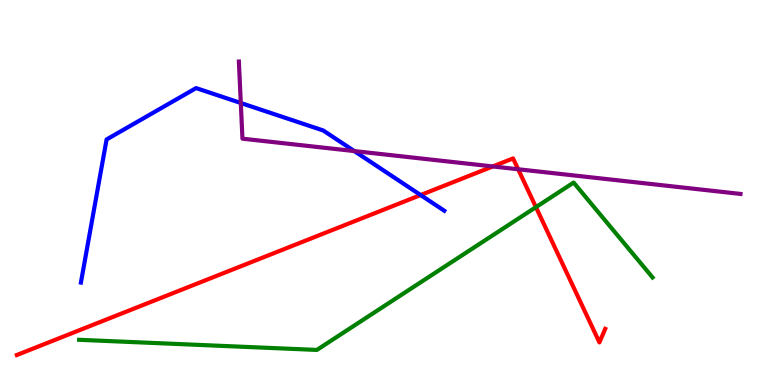[{'lines': ['blue', 'red'], 'intersections': [{'x': 5.43, 'y': 4.93}]}, {'lines': ['green', 'red'], 'intersections': [{'x': 6.92, 'y': 4.62}]}, {'lines': ['purple', 'red'], 'intersections': [{'x': 6.36, 'y': 5.68}, {'x': 6.69, 'y': 5.6}]}, {'lines': ['blue', 'green'], 'intersections': []}, {'lines': ['blue', 'purple'], 'intersections': [{'x': 3.11, 'y': 7.32}, {'x': 4.57, 'y': 6.08}]}, {'lines': ['green', 'purple'], 'intersections': []}]